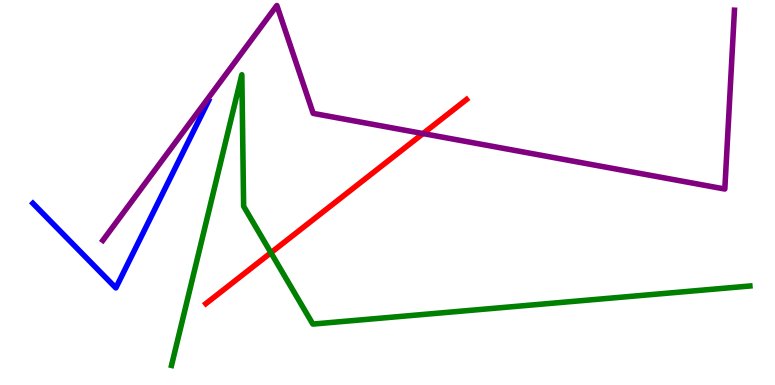[{'lines': ['blue', 'red'], 'intersections': []}, {'lines': ['green', 'red'], 'intersections': [{'x': 3.5, 'y': 3.44}]}, {'lines': ['purple', 'red'], 'intersections': [{'x': 5.46, 'y': 6.53}]}, {'lines': ['blue', 'green'], 'intersections': []}, {'lines': ['blue', 'purple'], 'intersections': []}, {'lines': ['green', 'purple'], 'intersections': []}]